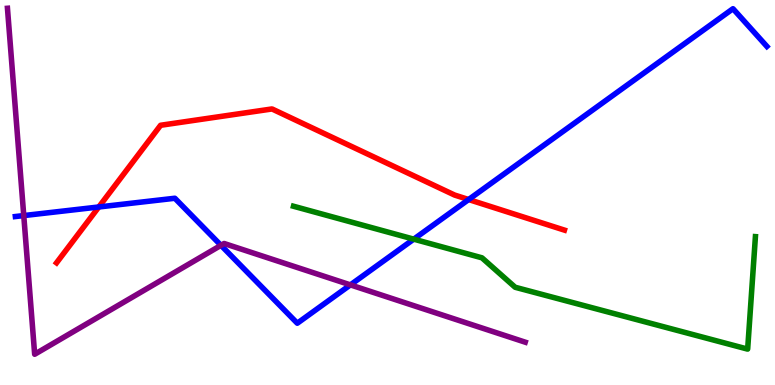[{'lines': ['blue', 'red'], 'intersections': [{'x': 1.27, 'y': 4.62}, {'x': 6.05, 'y': 4.82}]}, {'lines': ['green', 'red'], 'intersections': []}, {'lines': ['purple', 'red'], 'intersections': []}, {'lines': ['blue', 'green'], 'intersections': [{'x': 5.34, 'y': 3.79}]}, {'lines': ['blue', 'purple'], 'intersections': [{'x': 0.307, 'y': 4.4}, {'x': 2.85, 'y': 3.63}, {'x': 4.52, 'y': 2.6}]}, {'lines': ['green', 'purple'], 'intersections': []}]